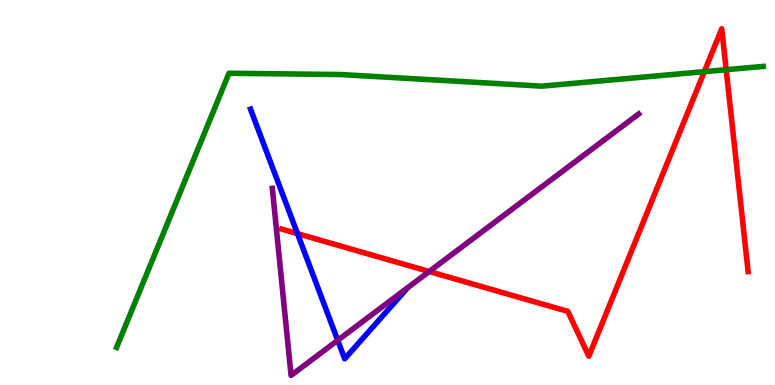[{'lines': ['blue', 'red'], 'intersections': [{'x': 3.84, 'y': 3.93}]}, {'lines': ['green', 'red'], 'intersections': [{'x': 9.09, 'y': 8.14}, {'x': 9.37, 'y': 8.19}]}, {'lines': ['purple', 'red'], 'intersections': [{'x': 5.54, 'y': 2.95}]}, {'lines': ['blue', 'green'], 'intersections': []}, {'lines': ['blue', 'purple'], 'intersections': [{'x': 4.36, 'y': 1.16}]}, {'lines': ['green', 'purple'], 'intersections': []}]